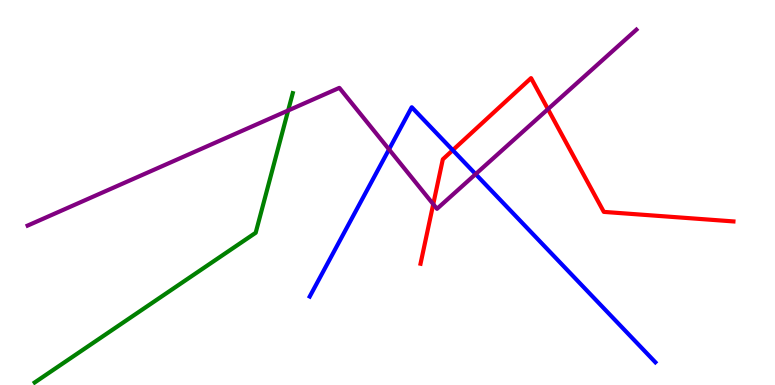[{'lines': ['blue', 'red'], 'intersections': [{'x': 5.84, 'y': 6.1}]}, {'lines': ['green', 'red'], 'intersections': []}, {'lines': ['purple', 'red'], 'intersections': [{'x': 5.59, 'y': 4.7}, {'x': 7.07, 'y': 7.17}]}, {'lines': ['blue', 'green'], 'intersections': []}, {'lines': ['blue', 'purple'], 'intersections': [{'x': 5.02, 'y': 6.12}, {'x': 6.14, 'y': 5.48}]}, {'lines': ['green', 'purple'], 'intersections': [{'x': 3.72, 'y': 7.13}]}]